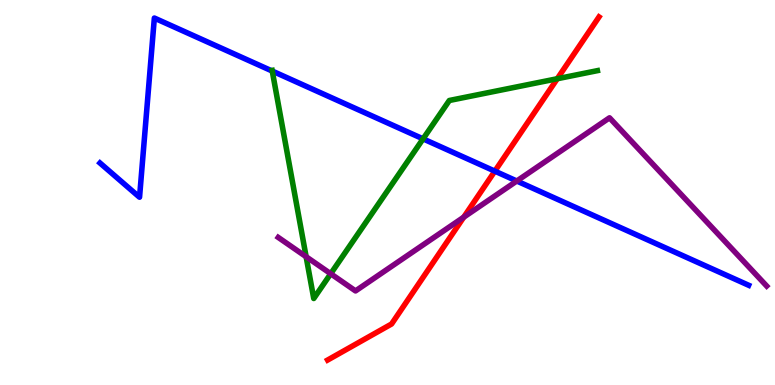[{'lines': ['blue', 'red'], 'intersections': [{'x': 6.39, 'y': 5.55}]}, {'lines': ['green', 'red'], 'intersections': [{'x': 7.19, 'y': 7.95}]}, {'lines': ['purple', 'red'], 'intersections': [{'x': 5.98, 'y': 4.36}]}, {'lines': ['blue', 'green'], 'intersections': [{'x': 3.51, 'y': 8.15}, {'x': 5.46, 'y': 6.39}]}, {'lines': ['blue', 'purple'], 'intersections': [{'x': 6.67, 'y': 5.3}]}, {'lines': ['green', 'purple'], 'intersections': [{'x': 3.95, 'y': 3.33}, {'x': 4.27, 'y': 2.89}]}]